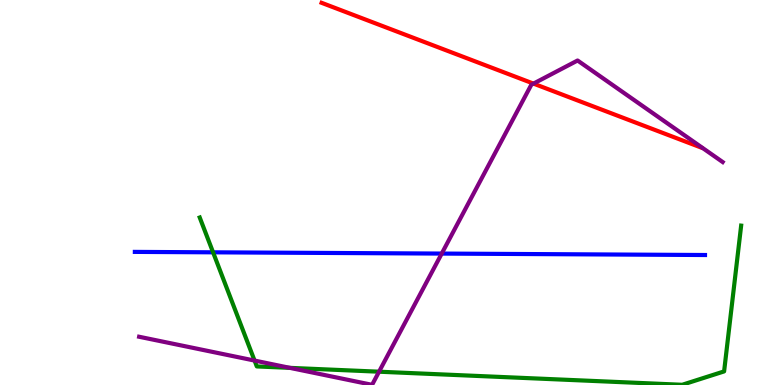[{'lines': ['blue', 'red'], 'intersections': []}, {'lines': ['green', 'red'], 'intersections': []}, {'lines': ['purple', 'red'], 'intersections': [{'x': 6.88, 'y': 7.83}]}, {'lines': ['blue', 'green'], 'intersections': [{'x': 2.75, 'y': 3.45}]}, {'lines': ['blue', 'purple'], 'intersections': [{'x': 5.7, 'y': 3.41}]}, {'lines': ['green', 'purple'], 'intersections': [{'x': 3.28, 'y': 0.635}, {'x': 3.74, 'y': 0.445}, {'x': 4.89, 'y': 0.345}]}]